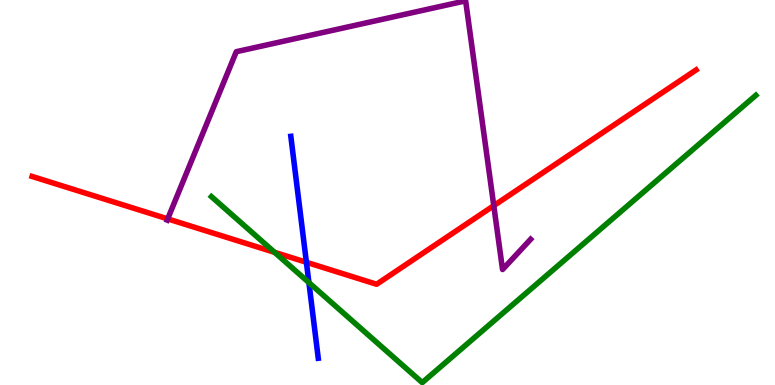[{'lines': ['blue', 'red'], 'intersections': [{'x': 3.95, 'y': 3.19}]}, {'lines': ['green', 'red'], 'intersections': [{'x': 3.54, 'y': 3.45}]}, {'lines': ['purple', 'red'], 'intersections': [{'x': 2.16, 'y': 4.31}, {'x': 6.37, 'y': 4.66}]}, {'lines': ['blue', 'green'], 'intersections': [{'x': 3.99, 'y': 2.66}]}, {'lines': ['blue', 'purple'], 'intersections': []}, {'lines': ['green', 'purple'], 'intersections': []}]